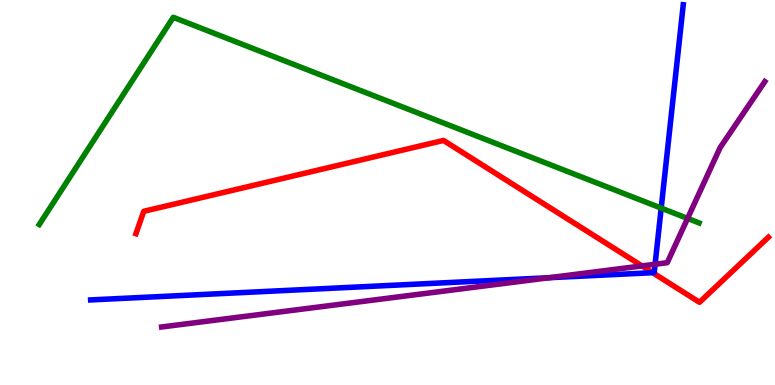[{'lines': ['blue', 'red'], 'intersections': [{'x': 8.42, 'y': 2.92}]}, {'lines': ['green', 'red'], 'intersections': []}, {'lines': ['purple', 'red'], 'intersections': [{'x': 8.28, 'y': 3.09}]}, {'lines': ['blue', 'green'], 'intersections': [{'x': 8.53, 'y': 4.59}]}, {'lines': ['blue', 'purple'], 'intersections': [{'x': 7.09, 'y': 2.79}, {'x': 8.45, 'y': 3.14}]}, {'lines': ['green', 'purple'], 'intersections': [{'x': 8.87, 'y': 4.33}]}]